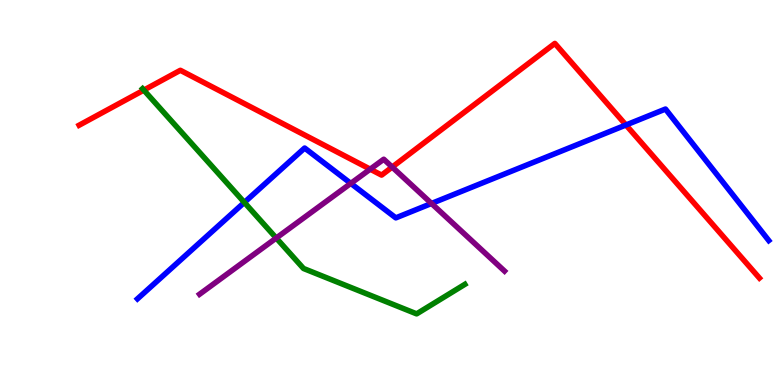[{'lines': ['blue', 'red'], 'intersections': [{'x': 8.08, 'y': 6.75}]}, {'lines': ['green', 'red'], 'intersections': [{'x': 1.86, 'y': 7.66}]}, {'lines': ['purple', 'red'], 'intersections': [{'x': 4.78, 'y': 5.61}, {'x': 5.06, 'y': 5.66}]}, {'lines': ['blue', 'green'], 'intersections': [{'x': 3.15, 'y': 4.74}]}, {'lines': ['blue', 'purple'], 'intersections': [{'x': 4.53, 'y': 5.24}, {'x': 5.57, 'y': 4.72}]}, {'lines': ['green', 'purple'], 'intersections': [{'x': 3.56, 'y': 3.82}]}]